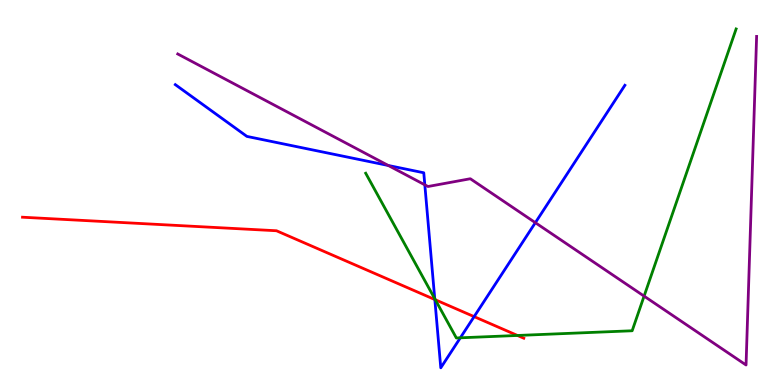[{'lines': ['blue', 'red'], 'intersections': [{'x': 5.61, 'y': 2.22}, {'x': 6.12, 'y': 1.78}]}, {'lines': ['green', 'red'], 'intersections': [{'x': 5.62, 'y': 2.21}, {'x': 6.68, 'y': 1.29}]}, {'lines': ['purple', 'red'], 'intersections': []}, {'lines': ['blue', 'green'], 'intersections': [{'x': 5.61, 'y': 2.24}, {'x': 5.94, 'y': 1.23}]}, {'lines': ['blue', 'purple'], 'intersections': [{'x': 5.01, 'y': 5.7}, {'x': 5.48, 'y': 5.2}, {'x': 6.91, 'y': 4.22}]}, {'lines': ['green', 'purple'], 'intersections': [{'x': 8.31, 'y': 2.31}]}]